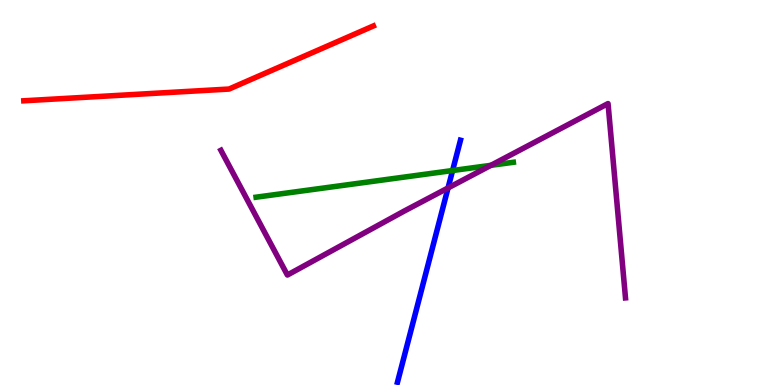[{'lines': ['blue', 'red'], 'intersections': []}, {'lines': ['green', 'red'], 'intersections': []}, {'lines': ['purple', 'red'], 'intersections': []}, {'lines': ['blue', 'green'], 'intersections': [{'x': 5.84, 'y': 5.57}]}, {'lines': ['blue', 'purple'], 'intersections': [{'x': 5.78, 'y': 5.12}]}, {'lines': ['green', 'purple'], 'intersections': [{'x': 6.33, 'y': 5.71}]}]